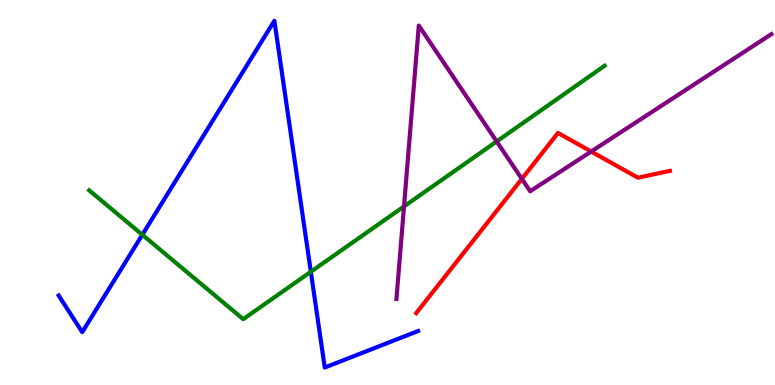[{'lines': ['blue', 'red'], 'intersections': []}, {'lines': ['green', 'red'], 'intersections': []}, {'lines': ['purple', 'red'], 'intersections': [{'x': 6.73, 'y': 5.35}, {'x': 7.63, 'y': 6.06}]}, {'lines': ['blue', 'green'], 'intersections': [{'x': 1.84, 'y': 3.9}, {'x': 4.01, 'y': 2.94}]}, {'lines': ['blue', 'purple'], 'intersections': []}, {'lines': ['green', 'purple'], 'intersections': [{'x': 5.21, 'y': 4.64}, {'x': 6.41, 'y': 6.33}]}]